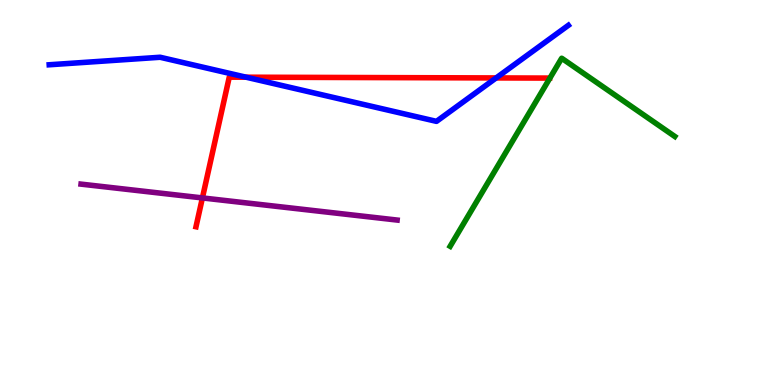[{'lines': ['blue', 'red'], 'intersections': [{'x': 3.18, 'y': 7.99}, {'x': 6.4, 'y': 7.98}]}, {'lines': ['green', 'red'], 'intersections': []}, {'lines': ['purple', 'red'], 'intersections': [{'x': 2.61, 'y': 4.86}]}, {'lines': ['blue', 'green'], 'intersections': []}, {'lines': ['blue', 'purple'], 'intersections': []}, {'lines': ['green', 'purple'], 'intersections': []}]